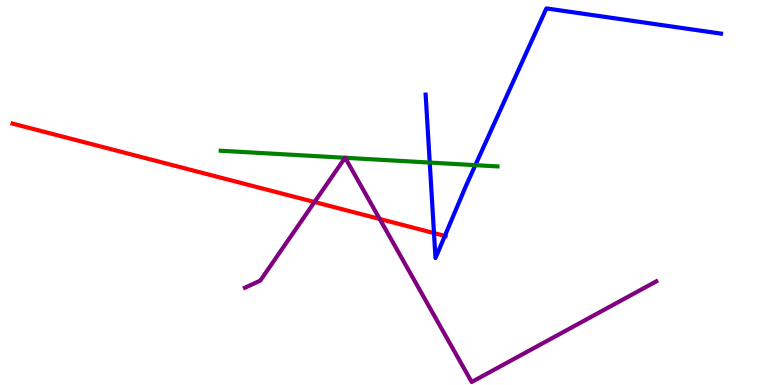[{'lines': ['blue', 'red'], 'intersections': [{'x': 5.6, 'y': 3.95}, {'x': 5.74, 'y': 3.87}]}, {'lines': ['green', 'red'], 'intersections': []}, {'lines': ['purple', 'red'], 'intersections': [{'x': 4.06, 'y': 4.75}, {'x': 4.9, 'y': 4.31}]}, {'lines': ['blue', 'green'], 'intersections': [{'x': 5.54, 'y': 5.78}, {'x': 6.13, 'y': 5.71}]}, {'lines': ['blue', 'purple'], 'intersections': []}, {'lines': ['green', 'purple'], 'intersections': [{'x': 4.45, 'y': 5.9}, {'x': 4.45, 'y': 5.9}]}]